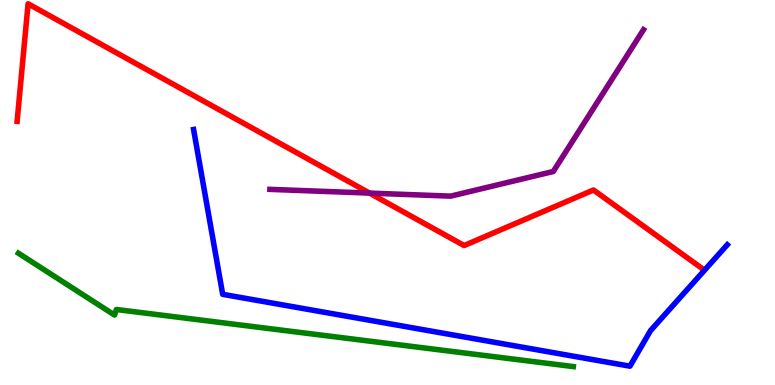[{'lines': ['blue', 'red'], 'intersections': []}, {'lines': ['green', 'red'], 'intersections': []}, {'lines': ['purple', 'red'], 'intersections': [{'x': 4.77, 'y': 4.98}]}, {'lines': ['blue', 'green'], 'intersections': []}, {'lines': ['blue', 'purple'], 'intersections': []}, {'lines': ['green', 'purple'], 'intersections': []}]